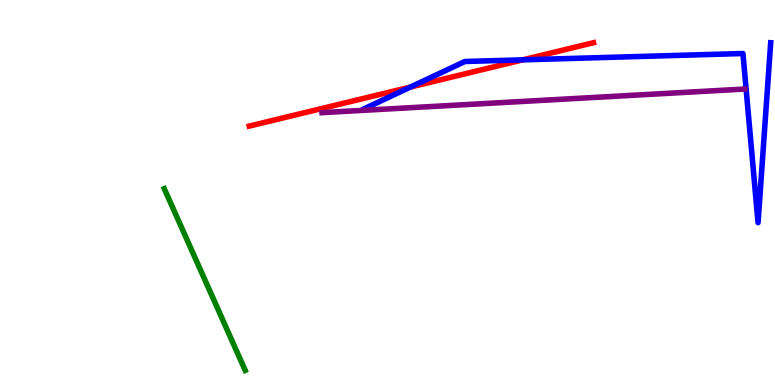[{'lines': ['blue', 'red'], 'intersections': [{'x': 5.3, 'y': 7.74}, {'x': 6.75, 'y': 8.45}]}, {'lines': ['green', 'red'], 'intersections': []}, {'lines': ['purple', 'red'], 'intersections': []}, {'lines': ['blue', 'green'], 'intersections': []}, {'lines': ['blue', 'purple'], 'intersections': []}, {'lines': ['green', 'purple'], 'intersections': []}]